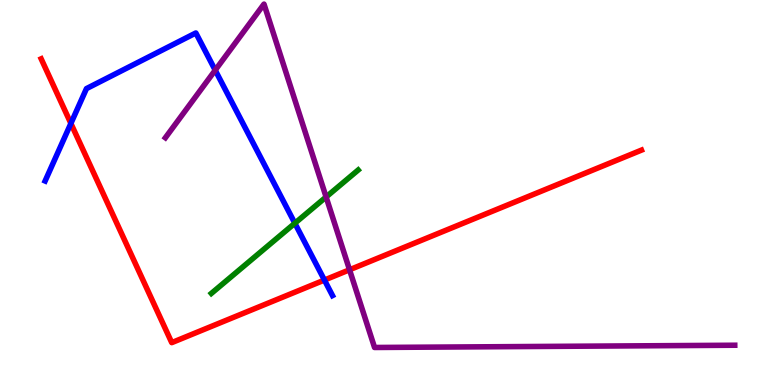[{'lines': ['blue', 'red'], 'intersections': [{'x': 0.915, 'y': 6.79}, {'x': 4.19, 'y': 2.73}]}, {'lines': ['green', 'red'], 'intersections': []}, {'lines': ['purple', 'red'], 'intersections': [{'x': 4.51, 'y': 2.99}]}, {'lines': ['blue', 'green'], 'intersections': [{'x': 3.8, 'y': 4.2}]}, {'lines': ['blue', 'purple'], 'intersections': [{'x': 2.78, 'y': 8.18}]}, {'lines': ['green', 'purple'], 'intersections': [{'x': 4.21, 'y': 4.88}]}]